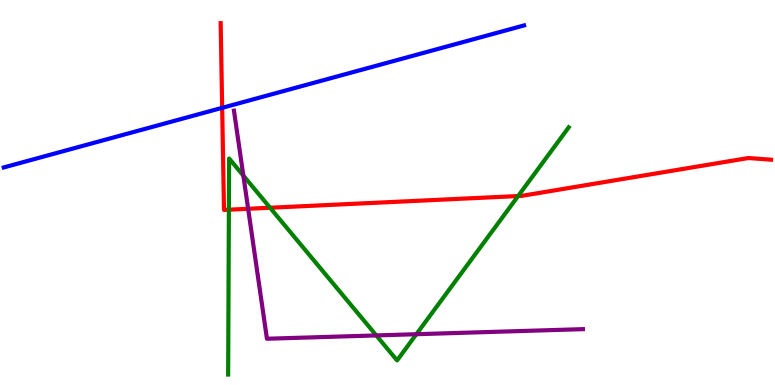[{'lines': ['blue', 'red'], 'intersections': [{'x': 2.87, 'y': 7.2}]}, {'lines': ['green', 'red'], 'intersections': [{'x': 2.95, 'y': 4.55}, {'x': 3.48, 'y': 4.6}, {'x': 6.69, 'y': 4.91}]}, {'lines': ['purple', 'red'], 'intersections': [{'x': 3.2, 'y': 4.58}]}, {'lines': ['blue', 'green'], 'intersections': []}, {'lines': ['blue', 'purple'], 'intersections': []}, {'lines': ['green', 'purple'], 'intersections': [{'x': 3.14, 'y': 5.44}, {'x': 4.86, 'y': 1.29}, {'x': 5.37, 'y': 1.32}]}]